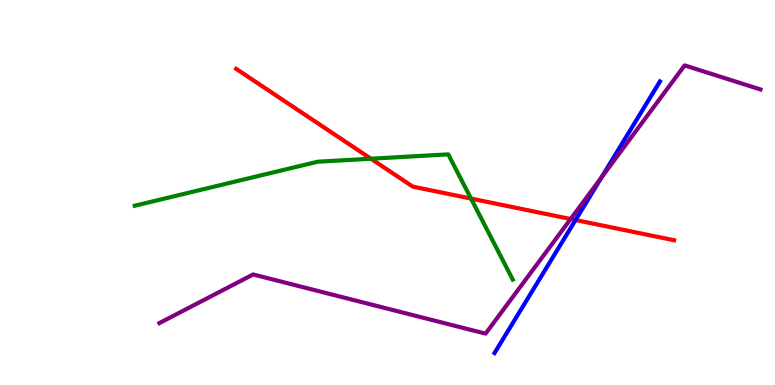[{'lines': ['blue', 'red'], 'intersections': [{'x': 7.43, 'y': 4.28}]}, {'lines': ['green', 'red'], 'intersections': [{'x': 4.79, 'y': 5.88}, {'x': 6.08, 'y': 4.84}]}, {'lines': ['purple', 'red'], 'intersections': [{'x': 7.36, 'y': 4.31}]}, {'lines': ['blue', 'green'], 'intersections': []}, {'lines': ['blue', 'purple'], 'intersections': [{'x': 7.76, 'y': 5.39}]}, {'lines': ['green', 'purple'], 'intersections': []}]